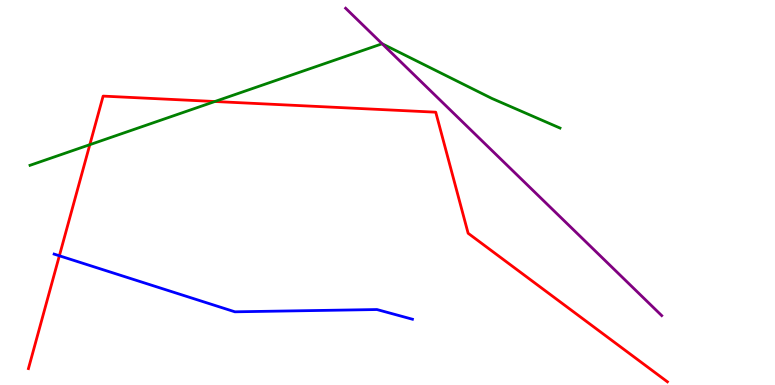[{'lines': ['blue', 'red'], 'intersections': [{'x': 0.766, 'y': 3.36}]}, {'lines': ['green', 'red'], 'intersections': [{'x': 1.16, 'y': 6.24}, {'x': 2.77, 'y': 7.36}]}, {'lines': ['purple', 'red'], 'intersections': []}, {'lines': ['blue', 'green'], 'intersections': []}, {'lines': ['blue', 'purple'], 'intersections': []}, {'lines': ['green', 'purple'], 'intersections': [{'x': 4.93, 'y': 8.86}]}]